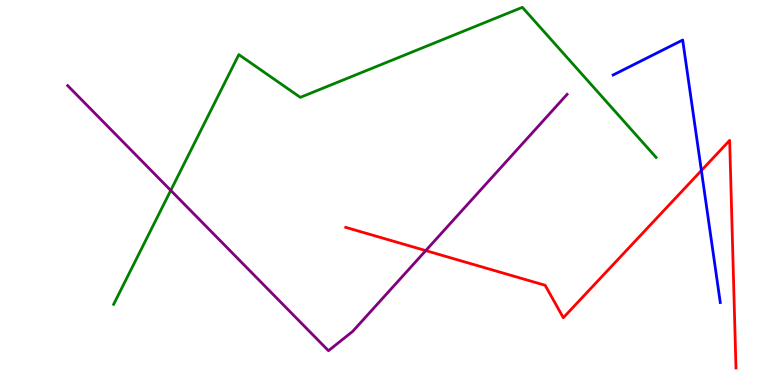[{'lines': ['blue', 'red'], 'intersections': [{'x': 9.05, 'y': 5.57}]}, {'lines': ['green', 'red'], 'intersections': []}, {'lines': ['purple', 'red'], 'intersections': [{'x': 5.49, 'y': 3.49}]}, {'lines': ['blue', 'green'], 'intersections': []}, {'lines': ['blue', 'purple'], 'intersections': []}, {'lines': ['green', 'purple'], 'intersections': [{'x': 2.2, 'y': 5.05}]}]